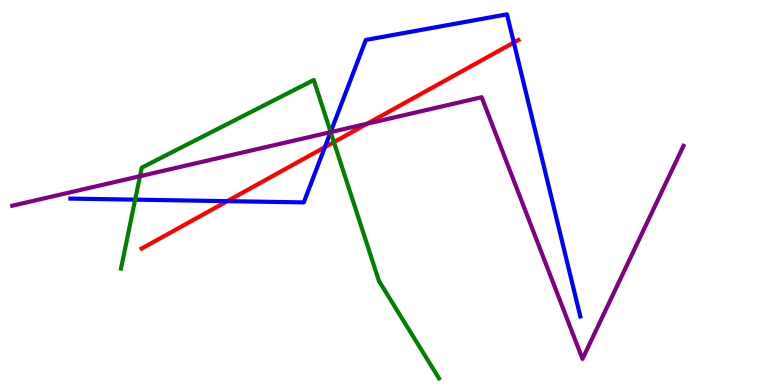[{'lines': ['blue', 'red'], 'intersections': [{'x': 2.93, 'y': 4.78}, {'x': 4.19, 'y': 6.18}, {'x': 6.63, 'y': 8.89}]}, {'lines': ['green', 'red'], 'intersections': [{'x': 4.31, 'y': 6.31}]}, {'lines': ['purple', 'red'], 'intersections': [{'x': 4.74, 'y': 6.79}]}, {'lines': ['blue', 'green'], 'intersections': [{'x': 1.74, 'y': 4.81}, {'x': 4.27, 'y': 6.57}]}, {'lines': ['blue', 'purple'], 'intersections': [{'x': 4.27, 'y': 6.57}]}, {'lines': ['green', 'purple'], 'intersections': [{'x': 1.81, 'y': 5.42}, {'x': 4.27, 'y': 6.57}]}]